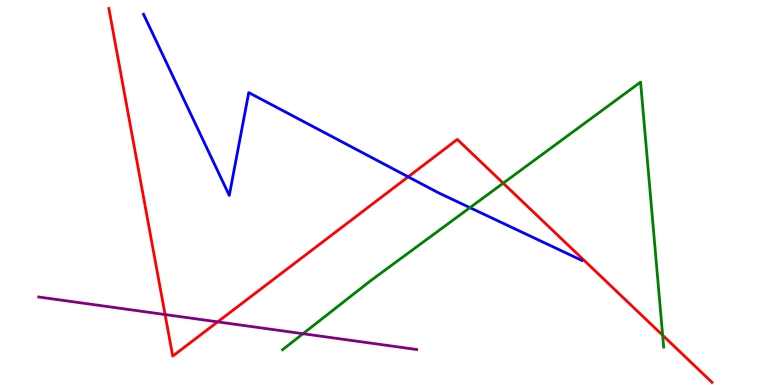[{'lines': ['blue', 'red'], 'intersections': [{'x': 5.27, 'y': 5.41}]}, {'lines': ['green', 'red'], 'intersections': [{'x': 6.49, 'y': 5.24}, {'x': 8.55, 'y': 1.29}]}, {'lines': ['purple', 'red'], 'intersections': [{'x': 2.13, 'y': 1.83}, {'x': 2.81, 'y': 1.64}]}, {'lines': ['blue', 'green'], 'intersections': [{'x': 6.06, 'y': 4.61}]}, {'lines': ['blue', 'purple'], 'intersections': []}, {'lines': ['green', 'purple'], 'intersections': [{'x': 3.91, 'y': 1.33}]}]